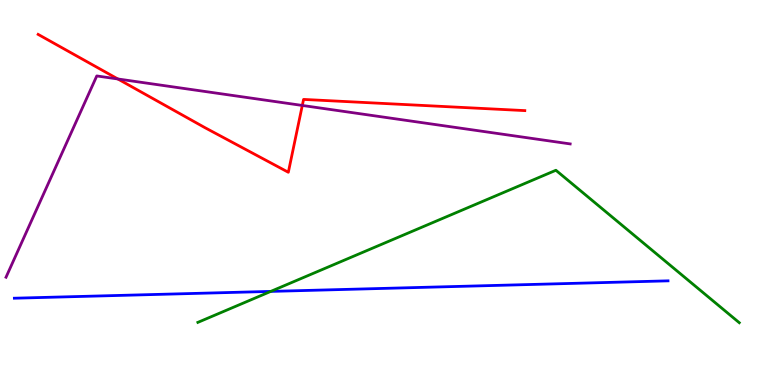[{'lines': ['blue', 'red'], 'intersections': []}, {'lines': ['green', 'red'], 'intersections': []}, {'lines': ['purple', 'red'], 'intersections': [{'x': 1.52, 'y': 7.95}, {'x': 3.9, 'y': 7.26}]}, {'lines': ['blue', 'green'], 'intersections': [{'x': 3.49, 'y': 2.43}]}, {'lines': ['blue', 'purple'], 'intersections': []}, {'lines': ['green', 'purple'], 'intersections': []}]